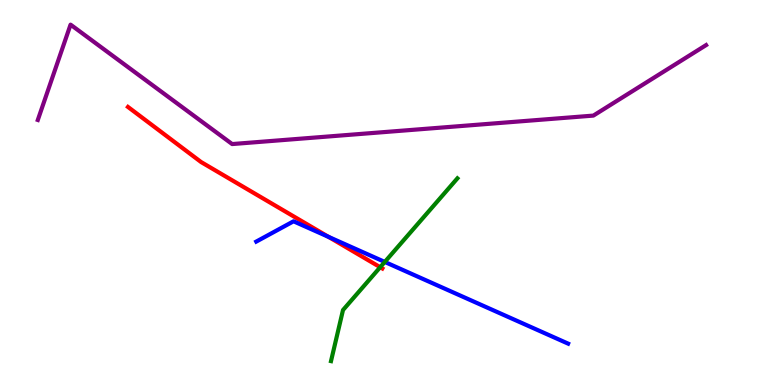[{'lines': ['blue', 'red'], 'intersections': [{'x': 4.24, 'y': 3.85}]}, {'lines': ['green', 'red'], 'intersections': [{'x': 4.91, 'y': 3.06}]}, {'lines': ['purple', 'red'], 'intersections': []}, {'lines': ['blue', 'green'], 'intersections': [{'x': 4.96, 'y': 3.2}]}, {'lines': ['blue', 'purple'], 'intersections': []}, {'lines': ['green', 'purple'], 'intersections': []}]